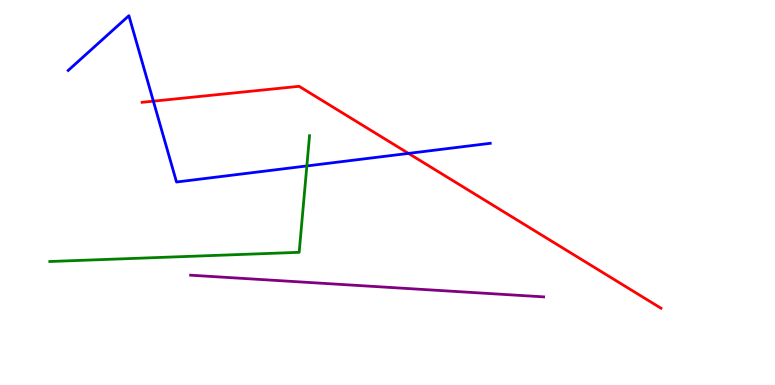[{'lines': ['blue', 'red'], 'intersections': [{'x': 1.98, 'y': 7.37}, {'x': 5.27, 'y': 6.02}]}, {'lines': ['green', 'red'], 'intersections': []}, {'lines': ['purple', 'red'], 'intersections': []}, {'lines': ['blue', 'green'], 'intersections': [{'x': 3.96, 'y': 5.69}]}, {'lines': ['blue', 'purple'], 'intersections': []}, {'lines': ['green', 'purple'], 'intersections': []}]